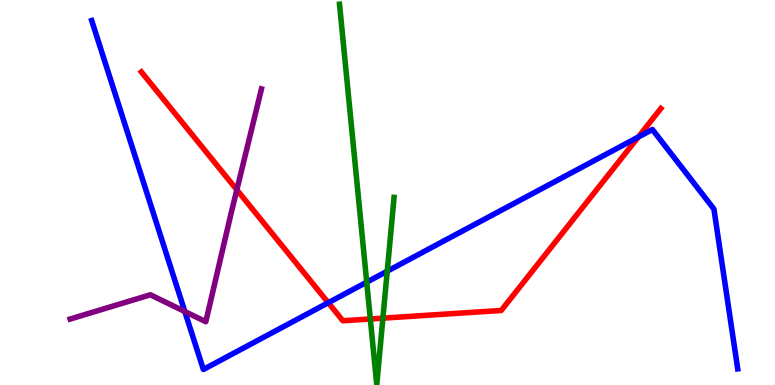[{'lines': ['blue', 'red'], 'intersections': [{'x': 4.24, 'y': 2.14}, {'x': 8.24, 'y': 6.44}]}, {'lines': ['green', 'red'], 'intersections': [{'x': 4.78, 'y': 1.71}, {'x': 4.94, 'y': 1.74}]}, {'lines': ['purple', 'red'], 'intersections': [{'x': 3.06, 'y': 5.07}]}, {'lines': ['blue', 'green'], 'intersections': [{'x': 4.73, 'y': 2.67}, {'x': 5.0, 'y': 2.96}]}, {'lines': ['blue', 'purple'], 'intersections': [{'x': 2.38, 'y': 1.91}]}, {'lines': ['green', 'purple'], 'intersections': []}]